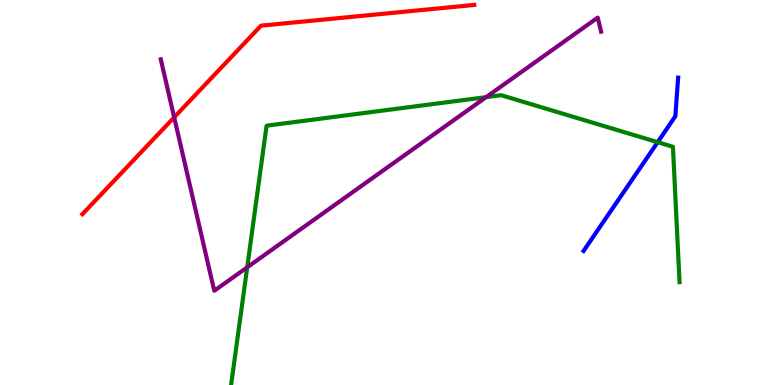[{'lines': ['blue', 'red'], 'intersections': []}, {'lines': ['green', 'red'], 'intersections': []}, {'lines': ['purple', 'red'], 'intersections': [{'x': 2.25, 'y': 6.95}]}, {'lines': ['blue', 'green'], 'intersections': [{'x': 8.49, 'y': 6.31}]}, {'lines': ['blue', 'purple'], 'intersections': []}, {'lines': ['green', 'purple'], 'intersections': [{'x': 3.19, 'y': 3.06}, {'x': 6.27, 'y': 7.48}]}]